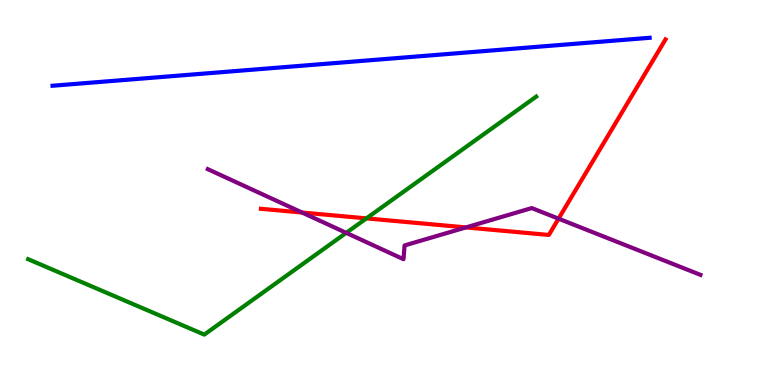[{'lines': ['blue', 'red'], 'intersections': []}, {'lines': ['green', 'red'], 'intersections': [{'x': 4.73, 'y': 4.33}]}, {'lines': ['purple', 'red'], 'intersections': [{'x': 3.9, 'y': 4.48}, {'x': 6.01, 'y': 4.09}, {'x': 7.21, 'y': 4.32}]}, {'lines': ['blue', 'green'], 'intersections': []}, {'lines': ['blue', 'purple'], 'intersections': []}, {'lines': ['green', 'purple'], 'intersections': [{'x': 4.47, 'y': 3.95}]}]